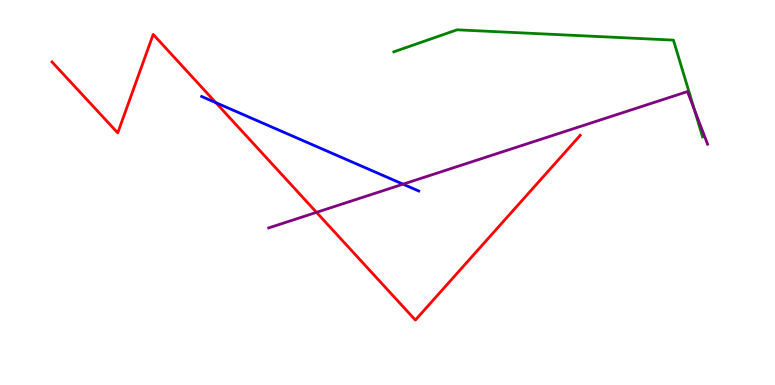[{'lines': ['blue', 'red'], 'intersections': [{'x': 2.79, 'y': 7.33}]}, {'lines': ['green', 'red'], 'intersections': []}, {'lines': ['purple', 'red'], 'intersections': [{'x': 4.08, 'y': 4.48}]}, {'lines': ['blue', 'green'], 'intersections': []}, {'lines': ['blue', 'purple'], 'intersections': [{'x': 5.2, 'y': 5.22}]}, {'lines': ['green', 'purple'], 'intersections': [{'x': 8.96, 'y': 7.16}]}]